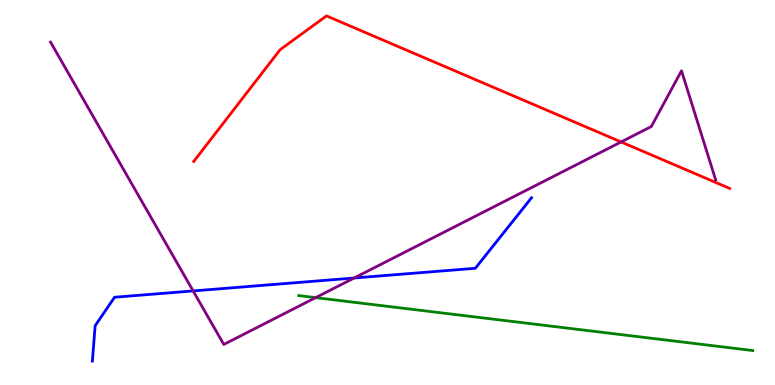[{'lines': ['blue', 'red'], 'intersections': []}, {'lines': ['green', 'red'], 'intersections': []}, {'lines': ['purple', 'red'], 'intersections': [{'x': 8.01, 'y': 6.31}]}, {'lines': ['blue', 'green'], 'intersections': []}, {'lines': ['blue', 'purple'], 'intersections': [{'x': 2.49, 'y': 2.44}, {'x': 4.57, 'y': 2.78}]}, {'lines': ['green', 'purple'], 'intersections': [{'x': 4.07, 'y': 2.27}]}]